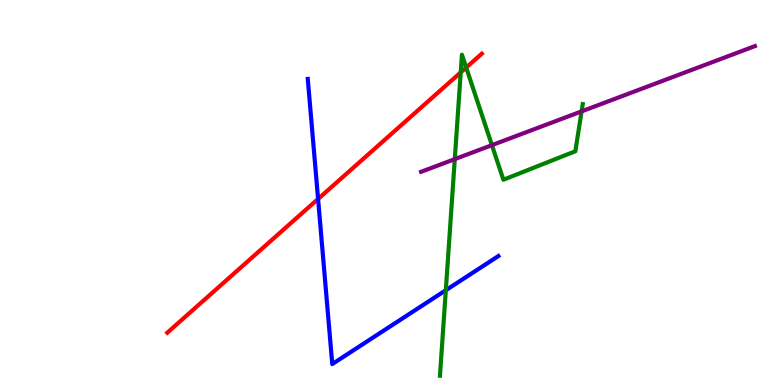[{'lines': ['blue', 'red'], 'intersections': [{'x': 4.1, 'y': 4.83}]}, {'lines': ['green', 'red'], 'intersections': [{'x': 5.94, 'y': 8.12}, {'x': 6.02, 'y': 8.25}]}, {'lines': ['purple', 'red'], 'intersections': []}, {'lines': ['blue', 'green'], 'intersections': [{'x': 5.75, 'y': 2.46}]}, {'lines': ['blue', 'purple'], 'intersections': []}, {'lines': ['green', 'purple'], 'intersections': [{'x': 5.87, 'y': 5.87}, {'x': 6.35, 'y': 6.23}, {'x': 7.5, 'y': 7.11}]}]